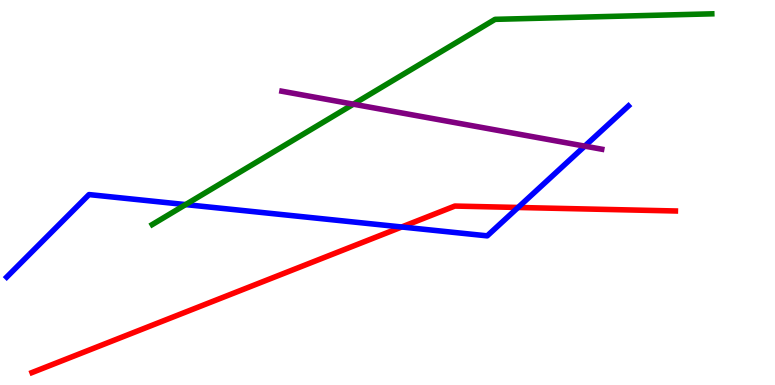[{'lines': ['blue', 'red'], 'intersections': [{'x': 5.18, 'y': 4.1}, {'x': 6.68, 'y': 4.61}]}, {'lines': ['green', 'red'], 'intersections': []}, {'lines': ['purple', 'red'], 'intersections': []}, {'lines': ['blue', 'green'], 'intersections': [{'x': 2.39, 'y': 4.69}]}, {'lines': ['blue', 'purple'], 'intersections': [{'x': 7.55, 'y': 6.2}]}, {'lines': ['green', 'purple'], 'intersections': [{'x': 4.56, 'y': 7.29}]}]